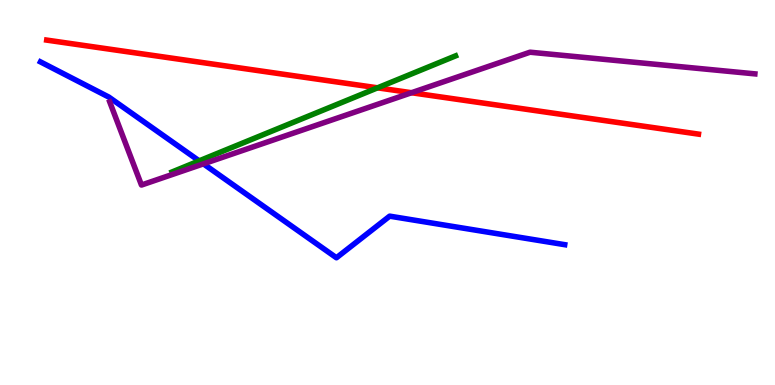[{'lines': ['blue', 'red'], 'intersections': []}, {'lines': ['green', 'red'], 'intersections': [{'x': 4.87, 'y': 7.72}]}, {'lines': ['purple', 'red'], 'intersections': [{'x': 5.31, 'y': 7.59}]}, {'lines': ['blue', 'green'], 'intersections': [{'x': 2.57, 'y': 5.82}]}, {'lines': ['blue', 'purple'], 'intersections': [{'x': 2.62, 'y': 5.74}]}, {'lines': ['green', 'purple'], 'intersections': []}]